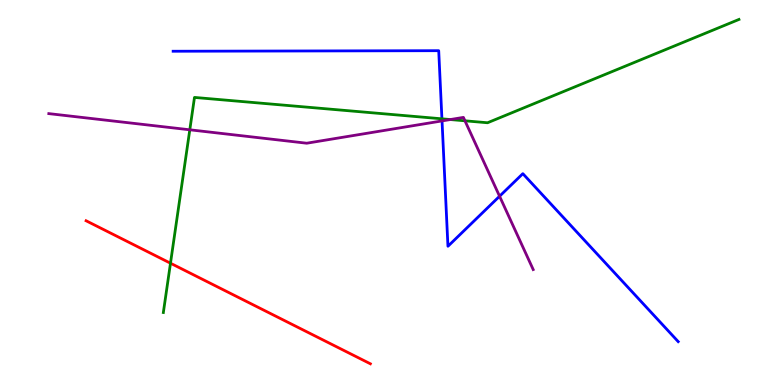[{'lines': ['blue', 'red'], 'intersections': []}, {'lines': ['green', 'red'], 'intersections': [{'x': 2.2, 'y': 3.16}]}, {'lines': ['purple', 'red'], 'intersections': []}, {'lines': ['blue', 'green'], 'intersections': [{'x': 5.7, 'y': 6.91}]}, {'lines': ['blue', 'purple'], 'intersections': [{'x': 5.7, 'y': 6.86}, {'x': 6.45, 'y': 4.9}]}, {'lines': ['green', 'purple'], 'intersections': [{'x': 2.45, 'y': 6.63}, {'x': 5.81, 'y': 6.89}, {'x': 6.0, 'y': 6.86}]}]